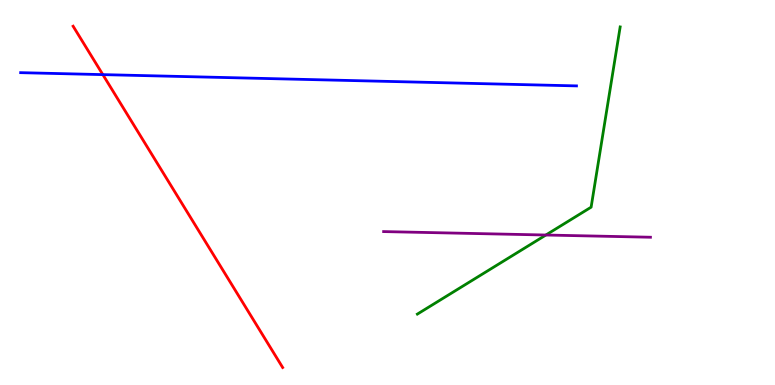[{'lines': ['blue', 'red'], 'intersections': [{'x': 1.33, 'y': 8.06}]}, {'lines': ['green', 'red'], 'intersections': []}, {'lines': ['purple', 'red'], 'intersections': []}, {'lines': ['blue', 'green'], 'intersections': []}, {'lines': ['blue', 'purple'], 'intersections': []}, {'lines': ['green', 'purple'], 'intersections': [{'x': 7.04, 'y': 3.9}]}]